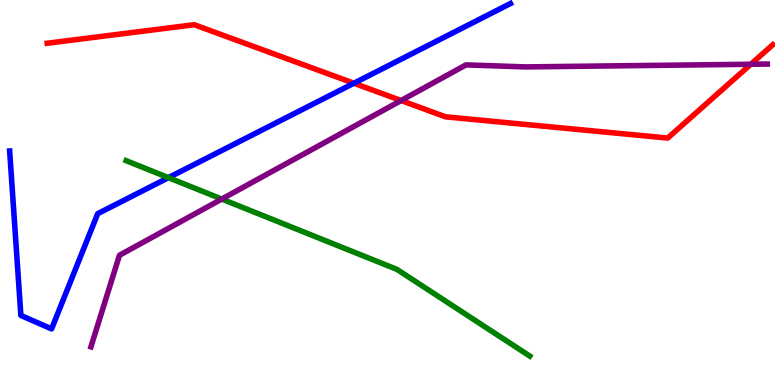[{'lines': ['blue', 'red'], 'intersections': [{'x': 4.57, 'y': 7.84}]}, {'lines': ['green', 'red'], 'intersections': []}, {'lines': ['purple', 'red'], 'intersections': [{'x': 5.18, 'y': 7.39}, {'x': 9.69, 'y': 8.33}]}, {'lines': ['blue', 'green'], 'intersections': [{'x': 2.17, 'y': 5.39}]}, {'lines': ['blue', 'purple'], 'intersections': []}, {'lines': ['green', 'purple'], 'intersections': [{'x': 2.86, 'y': 4.83}]}]